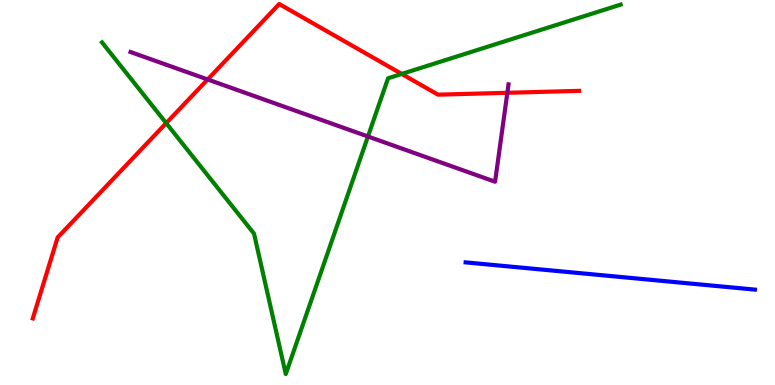[{'lines': ['blue', 'red'], 'intersections': []}, {'lines': ['green', 'red'], 'intersections': [{'x': 2.14, 'y': 6.8}, {'x': 5.18, 'y': 8.08}]}, {'lines': ['purple', 'red'], 'intersections': [{'x': 2.68, 'y': 7.94}, {'x': 6.55, 'y': 7.59}]}, {'lines': ['blue', 'green'], 'intersections': []}, {'lines': ['blue', 'purple'], 'intersections': []}, {'lines': ['green', 'purple'], 'intersections': [{'x': 4.75, 'y': 6.45}]}]